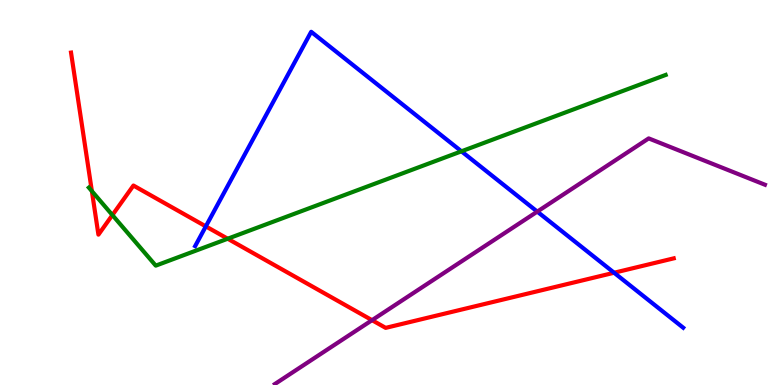[{'lines': ['blue', 'red'], 'intersections': [{'x': 2.66, 'y': 4.12}, {'x': 7.92, 'y': 2.92}]}, {'lines': ['green', 'red'], 'intersections': [{'x': 1.19, 'y': 5.04}, {'x': 1.45, 'y': 4.41}, {'x': 2.94, 'y': 3.8}]}, {'lines': ['purple', 'red'], 'intersections': [{'x': 4.8, 'y': 1.68}]}, {'lines': ['blue', 'green'], 'intersections': [{'x': 5.95, 'y': 6.07}]}, {'lines': ['blue', 'purple'], 'intersections': [{'x': 6.93, 'y': 4.5}]}, {'lines': ['green', 'purple'], 'intersections': []}]